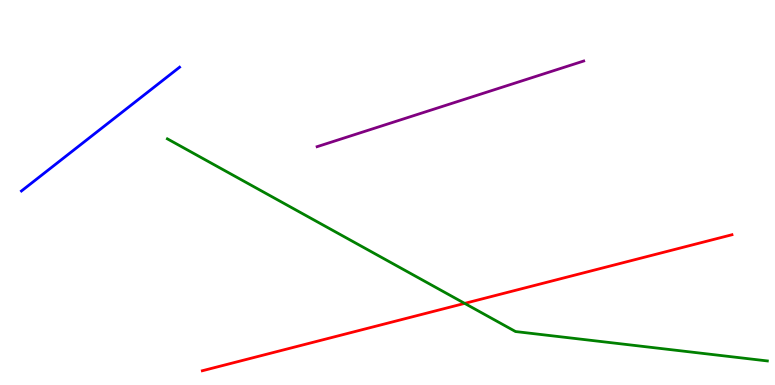[{'lines': ['blue', 'red'], 'intersections': []}, {'lines': ['green', 'red'], 'intersections': [{'x': 6.0, 'y': 2.12}]}, {'lines': ['purple', 'red'], 'intersections': []}, {'lines': ['blue', 'green'], 'intersections': []}, {'lines': ['blue', 'purple'], 'intersections': []}, {'lines': ['green', 'purple'], 'intersections': []}]